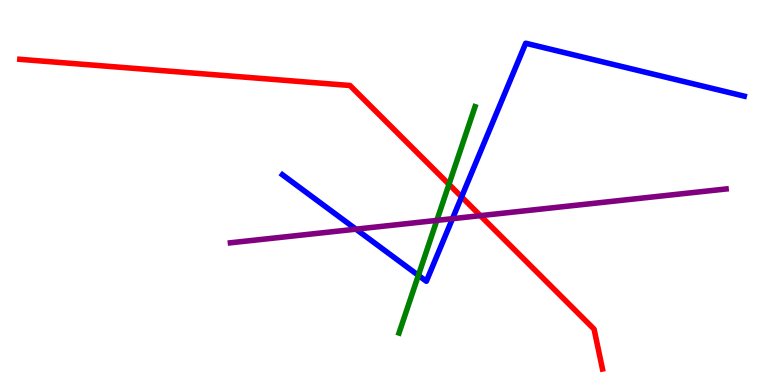[{'lines': ['blue', 'red'], 'intersections': [{'x': 5.96, 'y': 4.89}]}, {'lines': ['green', 'red'], 'intersections': [{'x': 5.79, 'y': 5.21}]}, {'lines': ['purple', 'red'], 'intersections': [{'x': 6.2, 'y': 4.4}]}, {'lines': ['blue', 'green'], 'intersections': [{'x': 5.4, 'y': 2.85}]}, {'lines': ['blue', 'purple'], 'intersections': [{'x': 4.59, 'y': 4.05}, {'x': 5.84, 'y': 4.32}]}, {'lines': ['green', 'purple'], 'intersections': [{'x': 5.64, 'y': 4.28}]}]